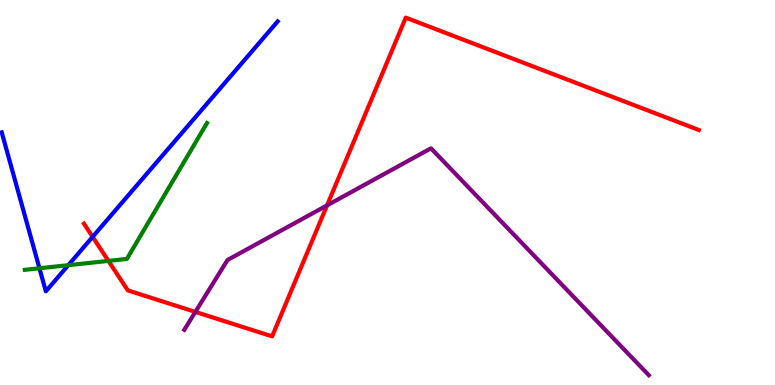[{'lines': ['blue', 'red'], 'intersections': [{'x': 1.2, 'y': 3.85}]}, {'lines': ['green', 'red'], 'intersections': [{'x': 1.4, 'y': 3.22}]}, {'lines': ['purple', 'red'], 'intersections': [{'x': 2.52, 'y': 1.9}, {'x': 4.22, 'y': 4.67}]}, {'lines': ['blue', 'green'], 'intersections': [{'x': 0.509, 'y': 3.03}, {'x': 0.881, 'y': 3.11}]}, {'lines': ['blue', 'purple'], 'intersections': []}, {'lines': ['green', 'purple'], 'intersections': []}]